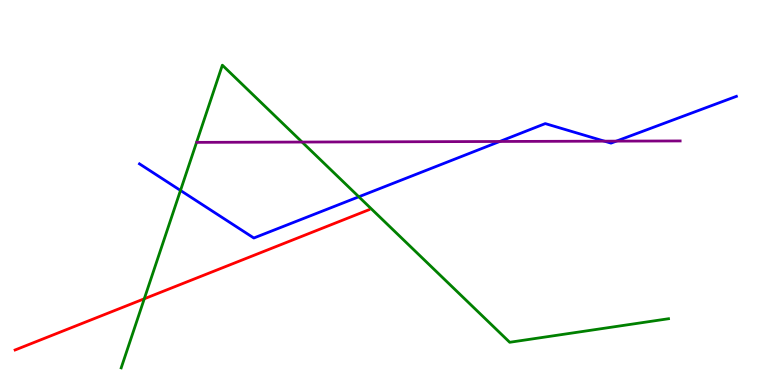[{'lines': ['blue', 'red'], 'intersections': []}, {'lines': ['green', 'red'], 'intersections': [{'x': 1.86, 'y': 2.24}]}, {'lines': ['purple', 'red'], 'intersections': []}, {'lines': ['blue', 'green'], 'intersections': [{'x': 2.33, 'y': 5.05}, {'x': 4.63, 'y': 4.89}]}, {'lines': ['blue', 'purple'], 'intersections': [{'x': 6.45, 'y': 6.33}, {'x': 7.8, 'y': 6.33}, {'x': 7.95, 'y': 6.33}]}, {'lines': ['green', 'purple'], 'intersections': [{'x': 3.9, 'y': 6.31}]}]